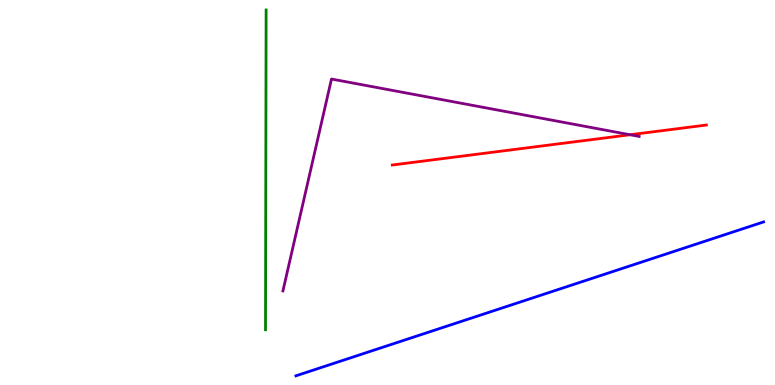[{'lines': ['blue', 'red'], 'intersections': []}, {'lines': ['green', 'red'], 'intersections': []}, {'lines': ['purple', 'red'], 'intersections': [{'x': 8.13, 'y': 6.5}]}, {'lines': ['blue', 'green'], 'intersections': []}, {'lines': ['blue', 'purple'], 'intersections': []}, {'lines': ['green', 'purple'], 'intersections': []}]